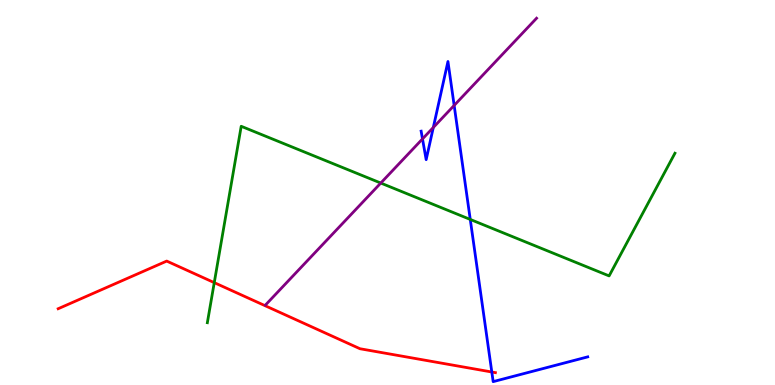[{'lines': ['blue', 'red'], 'intersections': [{'x': 6.35, 'y': 0.337}]}, {'lines': ['green', 'red'], 'intersections': [{'x': 2.76, 'y': 2.66}]}, {'lines': ['purple', 'red'], 'intersections': []}, {'lines': ['blue', 'green'], 'intersections': [{'x': 6.07, 'y': 4.3}]}, {'lines': ['blue', 'purple'], 'intersections': [{'x': 5.45, 'y': 6.39}, {'x': 5.59, 'y': 6.69}, {'x': 5.86, 'y': 7.26}]}, {'lines': ['green', 'purple'], 'intersections': [{'x': 4.91, 'y': 5.25}]}]